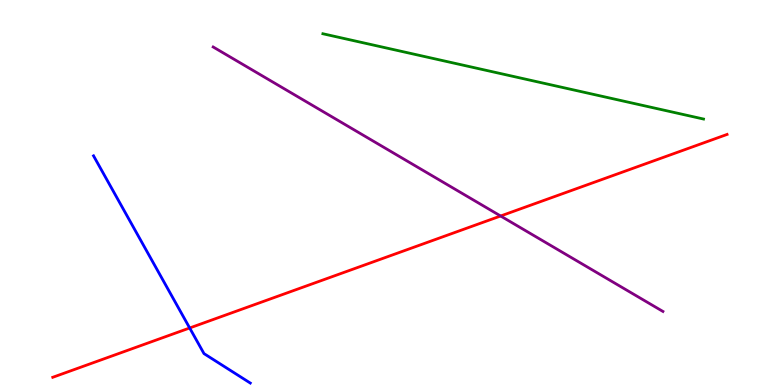[{'lines': ['blue', 'red'], 'intersections': [{'x': 2.45, 'y': 1.48}]}, {'lines': ['green', 'red'], 'intersections': []}, {'lines': ['purple', 'red'], 'intersections': [{'x': 6.46, 'y': 4.39}]}, {'lines': ['blue', 'green'], 'intersections': []}, {'lines': ['blue', 'purple'], 'intersections': []}, {'lines': ['green', 'purple'], 'intersections': []}]